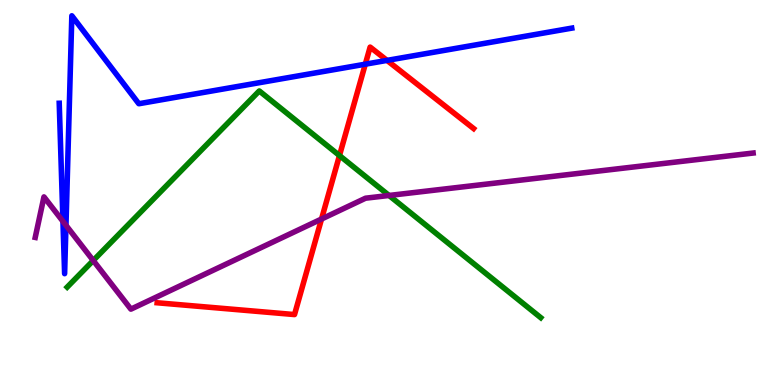[{'lines': ['blue', 'red'], 'intersections': [{'x': 4.71, 'y': 8.33}, {'x': 4.99, 'y': 8.43}]}, {'lines': ['green', 'red'], 'intersections': [{'x': 4.38, 'y': 5.96}]}, {'lines': ['purple', 'red'], 'intersections': [{'x': 4.15, 'y': 4.31}]}, {'lines': ['blue', 'green'], 'intersections': []}, {'lines': ['blue', 'purple'], 'intersections': [{'x': 0.812, 'y': 4.25}, {'x': 0.851, 'y': 4.15}]}, {'lines': ['green', 'purple'], 'intersections': [{'x': 1.2, 'y': 3.23}, {'x': 5.02, 'y': 4.92}]}]